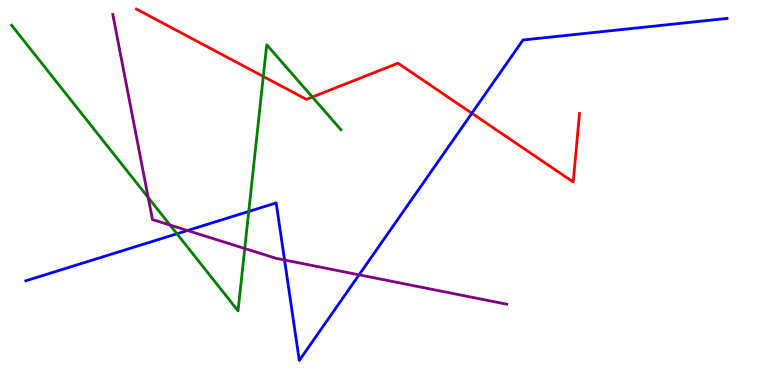[{'lines': ['blue', 'red'], 'intersections': [{'x': 6.09, 'y': 7.06}]}, {'lines': ['green', 'red'], 'intersections': [{'x': 3.4, 'y': 8.01}, {'x': 4.03, 'y': 7.48}]}, {'lines': ['purple', 'red'], 'intersections': []}, {'lines': ['blue', 'green'], 'intersections': [{'x': 2.28, 'y': 3.93}, {'x': 3.21, 'y': 4.51}]}, {'lines': ['blue', 'purple'], 'intersections': [{'x': 2.42, 'y': 4.01}, {'x': 3.67, 'y': 3.25}, {'x': 4.63, 'y': 2.86}]}, {'lines': ['green', 'purple'], 'intersections': [{'x': 1.91, 'y': 4.87}, {'x': 2.19, 'y': 4.15}, {'x': 3.16, 'y': 3.55}]}]